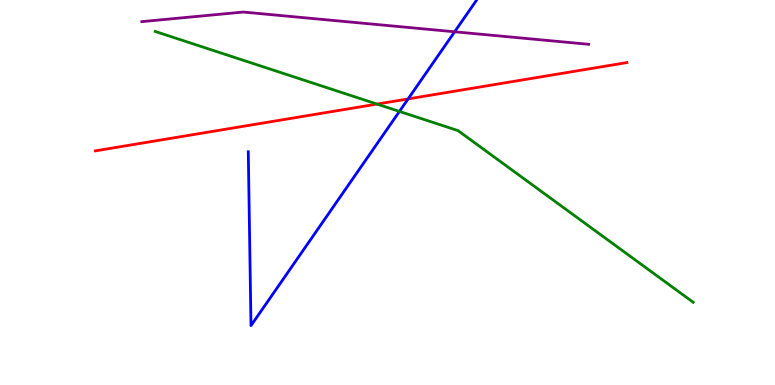[{'lines': ['blue', 'red'], 'intersections': [{'x': 5.27, 'y': 7.43}]}, {'lines': ['green', 'red'], 'intersections': [{'x': 4.86, 'y': 7.3}]}, {'lines': ['purple', 'red'], 'intersections': []}, {'lines': ['blue', 'green'], 'intersections': [{'x': 5.15, 'y': 7.11}]}, {'lines': ['blue', 'purple'], 'intersections': [{'x': 5.87, 'y': 9.17}]}, {'lines': ['green', 'purple'], 'intersections': []}]